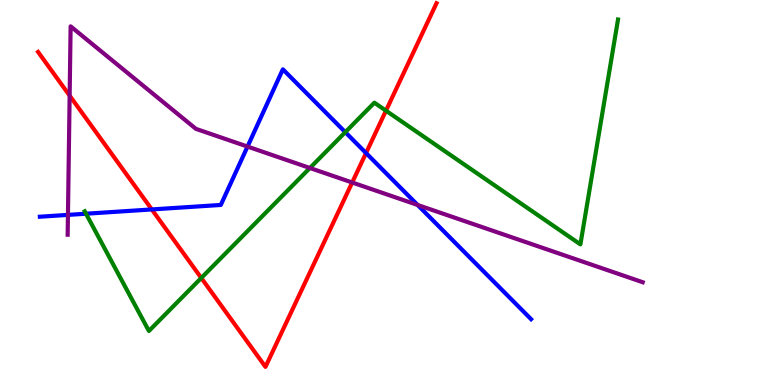[{'lines': ['blue', 'red'], 'intersections': [{'x': 1.96, 'y': 4.56}, {'x': 4.72, 'y': 6.02}]}, {'lines': ['green', 'red'], 'intersections': [{'x': 2.6, 'y': 2.78}, {'x': 4.98, 'y': 7.13}]}, {'lines': ['purple', 'red'], 'intersections': [{'x': 0.899, 'y': 7.52}, {'x': 4.54, 'y': 5.26}]}, {'lines': ['blue', 'green'], 'intersections': [{'x': 1.11, 'y': 4.45}, {'x': 4.46, 'y': 6.57}]}, {'lines': ['blue', 'purple'], 'intersections': [{'x': 0.877, 'y': 4.42}, {'x': 3.19, 'y': 6.19}, {'x': 5.39, 'y': 4.68}]}, {'lines': ['green', 'purple'], 'intersections': [{'x': 4.0, 'y': 5.64}]}]